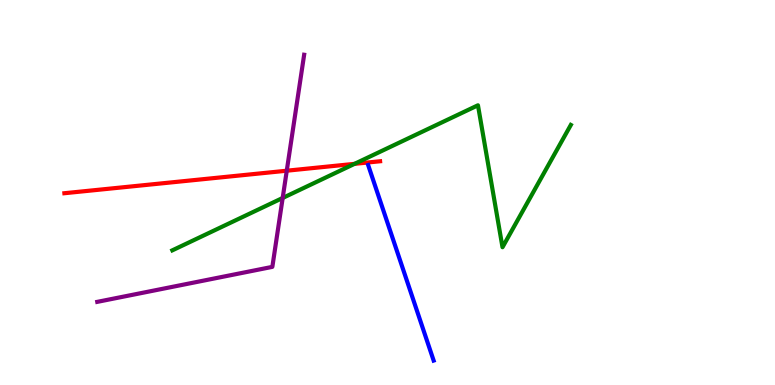[{'lines': ['blue', 'red'], 'intersections': []}, {'lines': ['green', 'red'], 'intersections': [{'x': 4.58, 'y': 5.74}]}, {'lines': ['purple', 'red'], 'intersections': [{'x': 3.7, 'y': 5.57}]}, {'lines': ['blue', 'green'], 'intersections': []}, {'lines': ['blue', 'purple'], 'intersections': []}, {'lines': ['green', 'purple'], 'intersections': [{'x': 3.65, 'y': 4.86}]}]